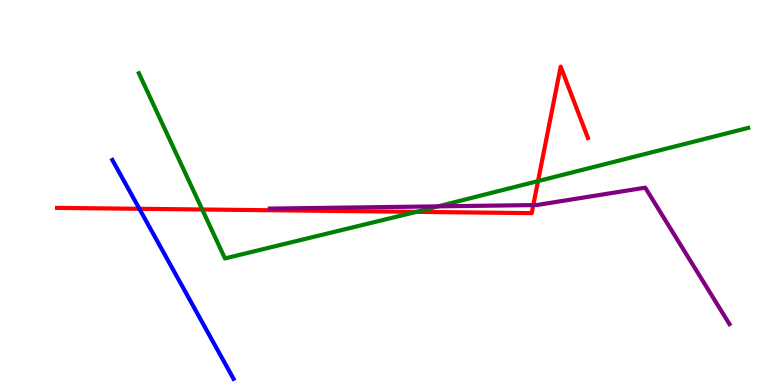[{'lines': ['blue', 'red'], 'intersections': [{'x': 1.8, 'y': 4.58}]}, {'lines': ['green', 'red'], 'intersections': [{'x': 2.61, 'y': 4.56}, {'x': 5.37, 'y': 4.5}, {'x': 6.94, 'y': 5.3}]}, {'lines': ['purple', 'red'], 'intersections': [{'x': 6.88, 'y': 4.67}]}, {'lines': ['blue', 'green'], 'intersections': []}, {'lines': ['blue', 'purple'], 'intersections': []}, {'lines': ['green', 'purple'], 'intersections': [{'x': 5.65, 'y': 4.64}]}]